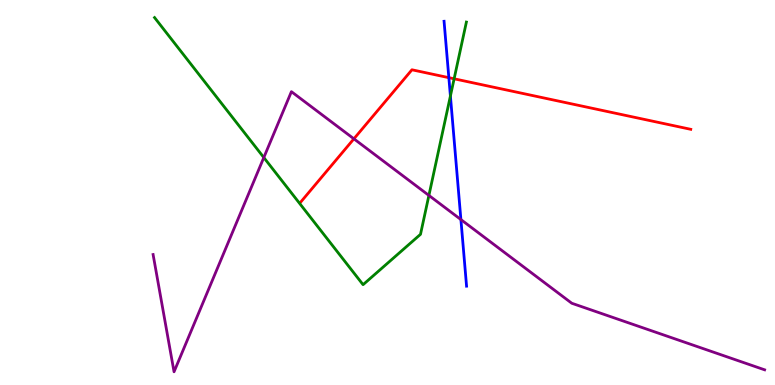[{'lines': ['blue', 'red'], 'intersections': [{'x': 5.79, 'y': 7.98}]}, {'lines': ['green', 'red'], 'intersections': [{'x': 5.86, 'y': 7.95}]}, {'lines': ['purple', 'red'], 'intersections': [{'x': 4.57, 'y': 6.39}]}, {'lines': ['blue', 'green'], 'intersections': [{'x': 5.81, 'y': 7.51}]}, {'lines': ['blue', 'purple'], 'intersections': [{'x': 5.95, 'y': 4.3}]}, {'lines': ['green', 'purple'], 'intersections': [{'x': 3.4, 'y': 5.91}, {'x': 5.53, 'y': 4.92}]}]